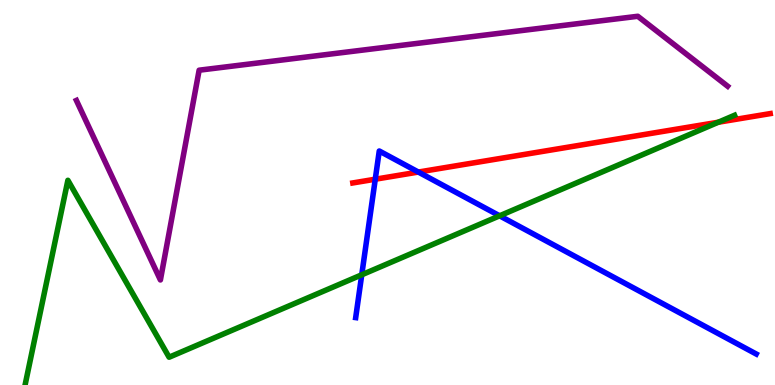[{'lines': ['blue', 'red'], 'intersections': [{'x': 4.84, 'y': 5.35}, {'x': 5.4, 'y': 5.53}]}, {'lines': ['green', 'red'], 'intersections': [{'x': 9.27, 'y': 6.83}]}, {'lines': ['purple', 'red'], 'intersections': []}, {'lines': ['blue', 'green'], 'intersections': [{'x': 4.67, 'y': 2.86}, {'x': 6.45, 'y': 4.39}]}, {'lines': ['blue', 'purple'], 'intersections': []}, {'lines': ['green', 'purple'], 'intersections': []}]